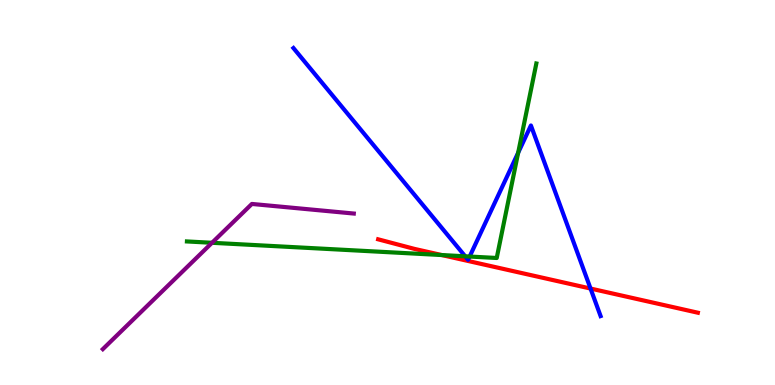[{'lines': ['blue', 'red'], 'intersections': [{'x': 7.62, 'y': 2.51}]}, {'lines': ['green', 'red'], 'intersections': [{'x': 5.7, 'y': 3.38}]}, {'lines': ['purple', 'red'], 'intersections': []}, {'lines': ['blue', 'green'], 'intersections': [{'x': 6.0, 'y': 3.34}, {'x': 6.06, 'y': 3.34}, {'x': 6.69, 'y': 6.03}]}, {'lines': ['blue', 'purple'], 'intersections': []}, {'lines': ['green', 'purple'], 'intersections': [{'x': 2.74, 'y': 3.69}]}]